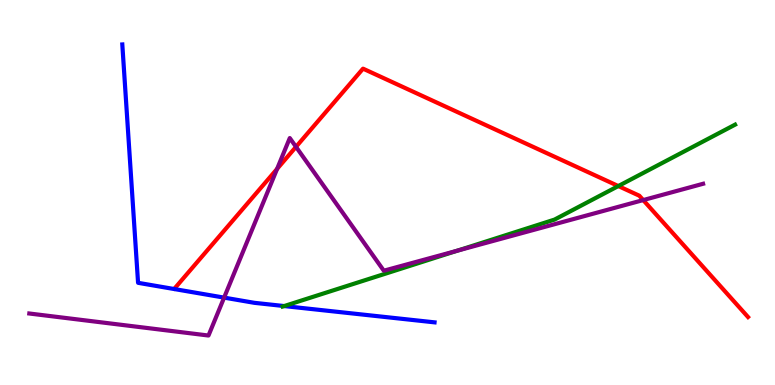[{'lines': ['blue', 'red'], 'intersections': []}, {'lines': ['green', 'red'], 'intersections': [{'x': 7.98, 'y': 5.17}]}, {'lines': ['purple', 'red'], 'intersections': [{'x': 3.58, 'y': 5.61}, {'x': 3.82, 'y': 6.19}, {'x': 8.3, 'y': 4.8}]}, {'lines': ['blue', 'green'], 'intersections': [{'x': 3.67, 'y': 2.05}]}, {'lines': ['blue', 'purple'], 'intersections': [{'x': 2.89, 'y': 2.27}]}, {'lines': ['green', 'purple'], 'intersections': [{'x': 5.9, 'y': 3.49}]}]